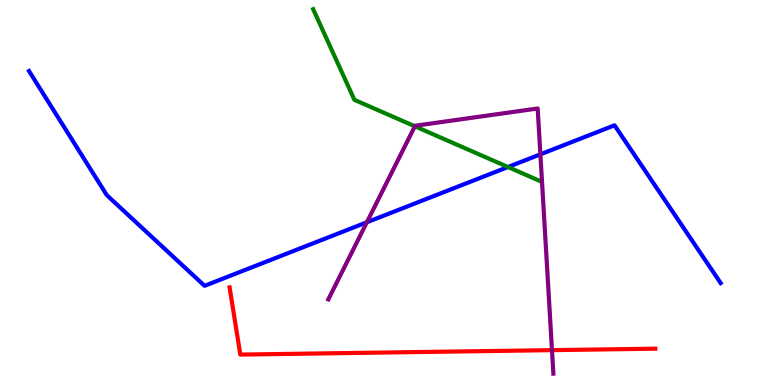[{'lines': ['blue', 'red'], 'intersections': []}, {'lines': ['green', 'red'], 'intersections': []}, {'lines': ['purple', 'red'], 'intersections': [{'x': 7.12, 'y': 0.905}]}, {'lines': ['blue', 'green'], 'intersections': [{'x': 6.55, 'y': 5.66}]}, {'lines': ['blue', 'purple'], 'intersections': [{'x': 4.73, 'y': 4.23}, {'x': 6.97, 'y': 5.99}]}, {'lines': ['green', 'purple'], 'intersections': [{'x': 5.35, 'y': 6.72}]}]